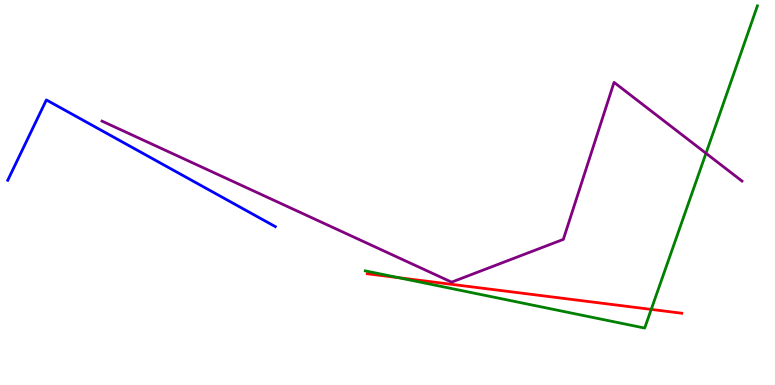[{'lines': ['blue', 'red'], 'intersections': []}, {'lines': ['green', 'red'], 'intersections': [{'x': 5.14, 'y': 2.79}, {'x': 8.4, 'y': 1.96}]}, {'lines': ['purple', 'red'], 'intersections': []}, {'lines': ['blue', 'green'], 'intersections': []}, {'lines': ['blue', 'purple'], 'intersections': []}, {'lines': ['green', 'purple'], 'intersections': [{'x': 9.11, 'y': 6.02}]}]